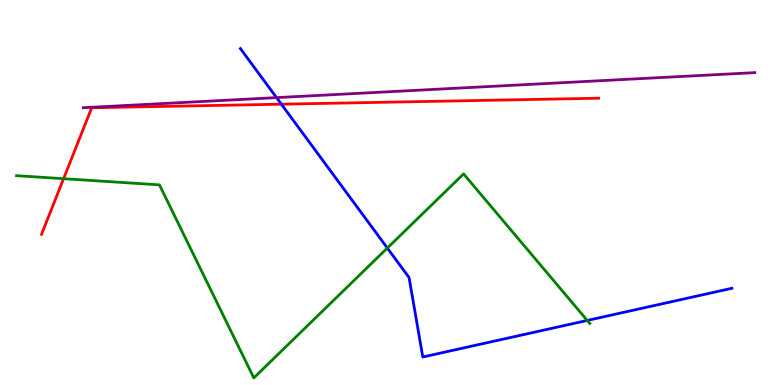[{'lines': ['blue', 'red'], 'intersections': [{'x': 3.63, 'y': 7.29}]}, {'lines': ['green', 'red'], 'intersections': [{'x': 0.82, 'y': 5.36}]}, {'lines': ['purple', 'red'], 'intersections': []}, {'lines': ['blue', 'green'], 'intersections': [{'x': 5.0, 'y': 3.56}, {'x': 7.58, 'y': 1.68}]}, {'lines': ['blue', 'purple'], 'intersections': [{'x': 3.57, 'y': 7.46}]}, {'lines': ['green', 'purple'], 'intersections': []}]